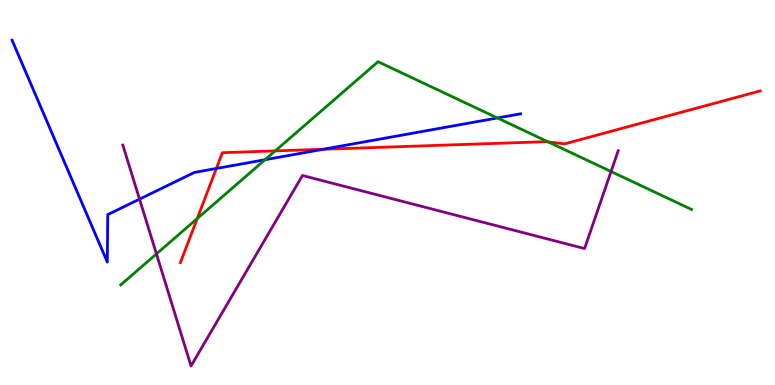[{'lines': ['blue', 'red'], 'intersections': [{'x': 2.79, 'y': 5.62}, {'x': 4.17, 'y': 6.12}]}, {'lines': ['green', 'red'], 'intersections': [{'x': 2.55, 'y': 4.32}, {'x': 3.55, 'y': 6.08}, {'x': 7.08, 'y': 6.31}]}, {'lines': ['purple', 'red'], 'intersections': []}, {'lines': ['blue', 'green'], 'intersections': [{'x': 3.42, 'y': 5.85}, {'x': 6.42, 'y': 6.94}]}, {'lines': ['blue', 'purple'], 'intersections': [{'x': 1.8, 'y': 4.83}]}, {'lines': ['green', 'purple'], 'intersections': [{'x': 2.02, 'y': 3.4}, {'x': 7.88, 'y': 5.54}]}]